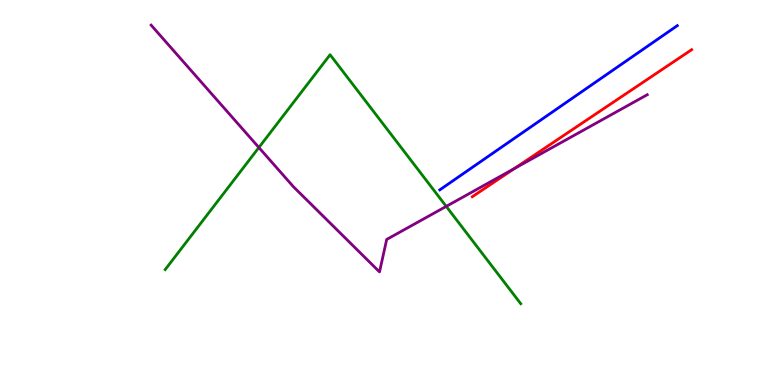[{'lines': ['blue', 'red'], 'intersections': []}, {'lines': ['green', 'red'], 'intersections': []}, {'lines': ['purple', 'red'], 'intersections': [{'x': 6.64, 'y': 5.62}]}, {'lines': ['blue', 'green'], 'intersections': []}, {'lines': ['blue', 'purple'], 'intersections': []}, {'lines': ['green', 'purple'], 'intersections': [{'x': 3.34, 'y': 6.17}, {'x': 5.76, 'y': 4.64}]}]